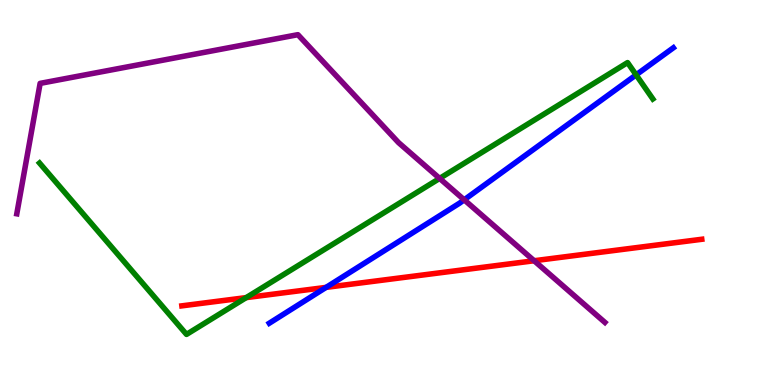[{'lines': ['blue', 'red'], 'intersections': [{'x': 4.21, 'y': 2.54}]}, {'lines': ['green', 'red'], 'intersections': [{'x': 3.18, 'y': 2.27}]}, {'lines': ['purple', 'red'], 'intersections': [{'x': 6.89, 'y': 3.23}]}, {'lines': ['blue', 'green'], 'intersections': [{'x': 8.21, 'y': 8.06}]}, {'lines': ['blue', 'purple'], 'intersections': [{'x': 5.99, 'y': 4.81}]}, {'lines': ['green', 'purple'], 'intersections': [{'x': 5.67, 'y': 5.37}]}]